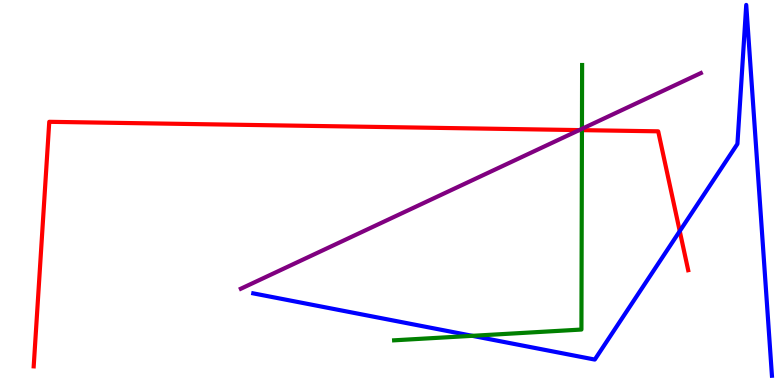[{'lines': ['blue', 'red'], 'intersections': [{'x': 8.77, 'y': 4.0}]}, {'lines': ['green', 'red'], 'intersections': [{'x': 7.51, 'y': 6.62}]}, {'lines': ['purple', 'red'], 'intersections': [{'x': 7.47, 'y': 6.62}]}, {'lines': ['blue', 'green'], 'intersections': [{'x': 6.09, 'y': 1.28}]}, {'lines': ['blue', 'purple'], 'intersections': []}, {'lines': ['green', 'purple'], 'intersections': [{'x': 7.51, 'y': 6.65}]}]